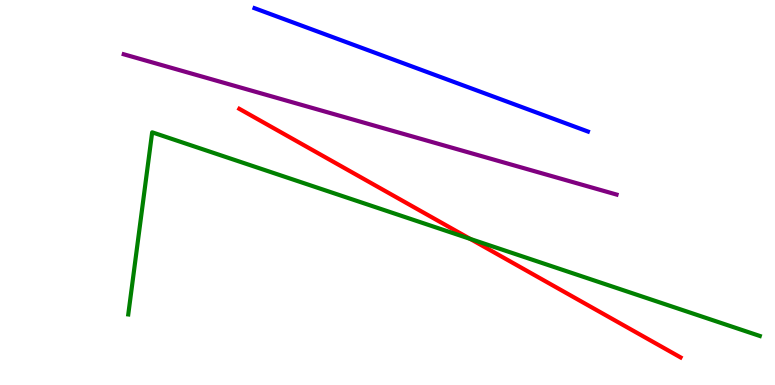[{'lines': ['blue', 'red'], 'intersections': []}, {'lines': ['green', 'red'], 'intersections': [{'x': 6.07, 'y': 3.79}]}, {'lines': ['purple', 'red'], 'intersections': []}, {'lines': ['blue', 'green'], 'intersections': []}, {'lines': ['blue', 'purple'], 'intersections': []}, {'lines': ['green', 'purple'], 'intersections': []}]